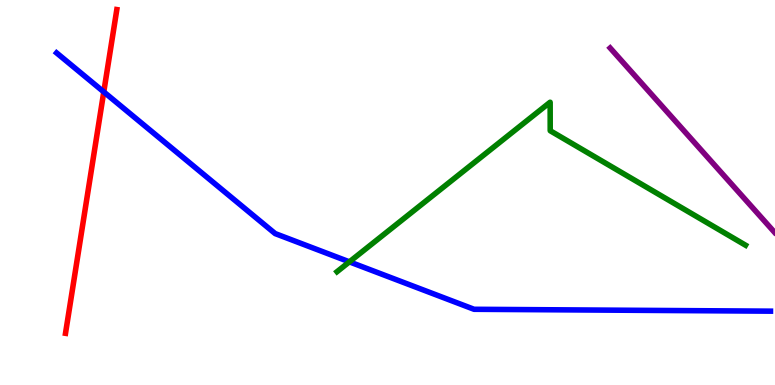[{'lines': ['blue', 'red'], 'intersections': [{'x': 1.34, 'y': 7.61}]}, {'lines': ['green', 'red'], 'intersections': []}, {'lines': ['purple', 'red'], 'intersections': []}, {'lines': ['blue', 'green'], 'intersections': [{'x': 4.51, 'y': 3.2}]}, {'lines': ['blue', 'purple'], 'intersections': []}, {'lines': ['green', 'purple'], 'intersections': []}]